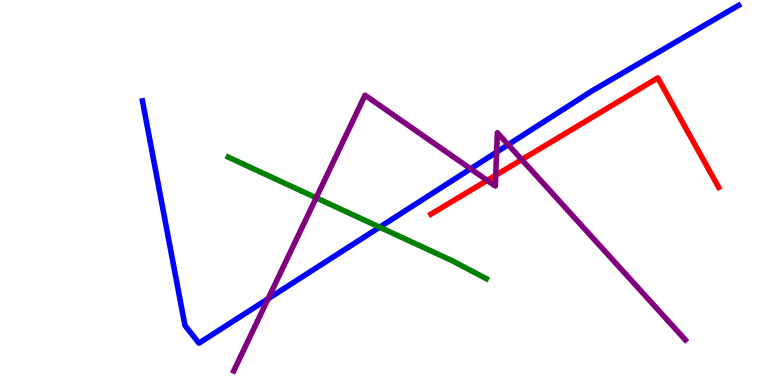[{'lines': ['blue', 'red'], 'intersections': []}, {'lines': ['green', 'red'], 'intersections': []}, {'lines': ['purple', 'red'], 'intersections': [{'x': 6.29, 'y': 5.31}, {'x': 6.4, 'y': 5.45}, {'x': 6.73, 'y': 5.85}]}, {'lines': ['blue', 'green'], 'intersections': [{'x': 4.9, 'y': 4.1}]}, {'lines': ['blue', 'purple'], 'intersections': [{'x': 3.46, 'y': 2.24}, {'x': 6.07, 'y': 5.62}, {'x': 6.41, 'y': 6.05}, {'x': 6.56, 'y': 6.24}]}, {'lines': ['green', 'purple'], 'intersections': [{'x': 4.08, 'y': 4.86}]}]